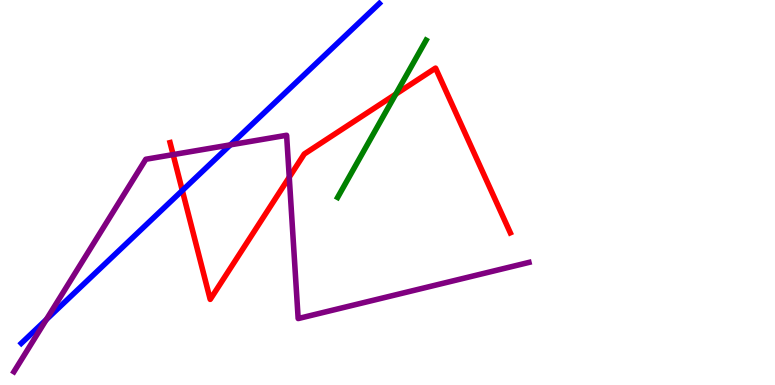[{'lines': ['blue', 'red'], 'intersections': [{'x': 2.35, 'y': 5.05}]}, {'lines': ['green', 'red'], 'intersections': [{'x': 5.11, 'y': 7.55}]}, {'lines': ['purple', 'red'], 'intersections': [{'x': 2.23, 'y': 5.98}, {'x': 3.73, 'y': 5.4}]}, {'lines': ['blue', 'green'], 'intersections': []}, {'lines': ['blue', 'purple'], 'intersections': [{'x': 0.598, 'y': 1.7}, {'x': 2.97, 'y': 6.24}]}, {'lines': ['green', 'purple'], 'intersections': []}]